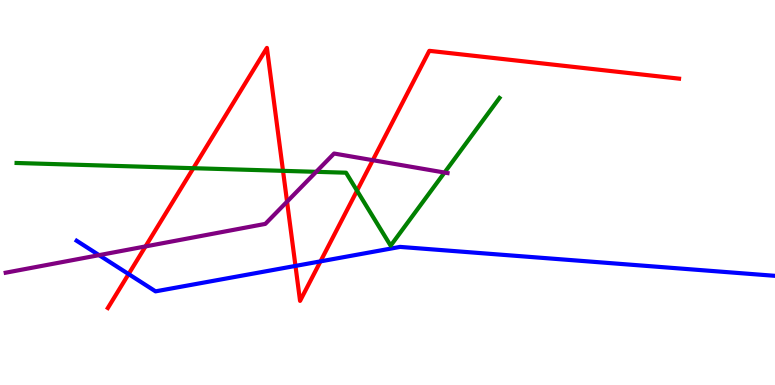[{'lines': ['blue', 'red'], 'intersections': [{'x': 1.66, 'y': 2.88}, {'x': 3.81, 'y': 3.09}, {'x': 4.14, 'y': 3.21}]}, {'lines': ['green', 'red'], 'intersections': [{'x': 2.49, 'y': 5.63}, {'x': 3.65, 'y': 5.56}, {'x': 4.61, 'y': 5.05}]}, {'lines': ['purple', 'red'], 'intersections': [{'x': 1.88, 'y': 3.6}, {'x': 3.7, 'y': 4.76}, {'x': 4.81, 'y': 5.84}]}, {'lines': ['blue', 'green'], 'intersections': []}, {'lines': ['blue', 'purple'], 'intersections': [{'x': 1.28, 'y': 3.37}]}, {'lines': ['green', 'purple'], 'intersections': [{'x': 4.08, 'y': 5.54}, {'x': 5.74, 'y': 5.52}]}]